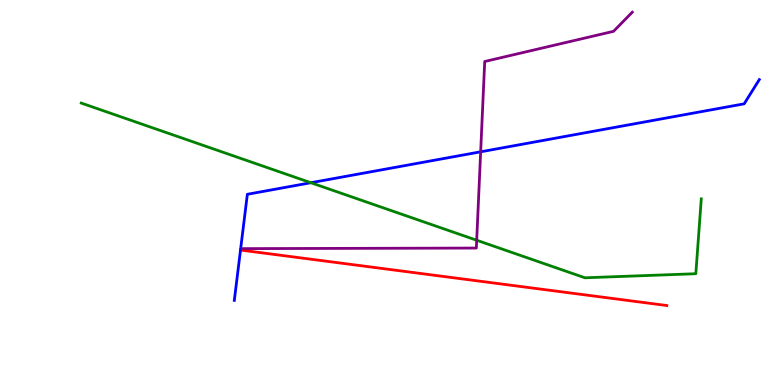[{'lines': ['blue', 'red'], 'intersections': [{'x': 3.1, 'y': 3.51}]}, {'lines': ['green', 'red'], 'intersections': []}, {'lines': ['purple', 'red'], 'intersections': []}, {'lines': ['blue', 'green'], 'intersections': [{'x': 4.01, 'y': 5.25}]}, {'lines': ['blue', 'purple'], 'intersections': [{'x': 6.2, 'y': 6.06}]}, {'lines': ['green', 'purple'], 'intersections': [{'x': 6.15, 'y': 3.76}]}]